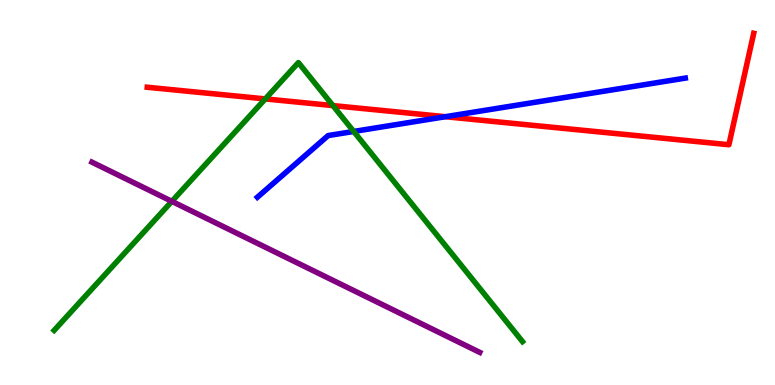[{'lines': ['blue', 'red'], 'intersections': [{'x': 5.75, 'y': 6.97}]}, {'lines': ['green', 'red'], 'intersections': [{'x': 3.42, 'y': 7.43}, {'x': 4.3, 'y': 7.26}]}, {'lines': ['purple', 'red'], 'intersections': []}, {'lines': ['blue', 'green'], 'intersections': [{'x': 4.56, 'y': 6.59}]}, {'lines': ['blue', 'purple'], 'intersections': []}, {'lines': ['green', 'purple'], 'intersections': [{'x': 2.22, 'y': 4.77}]}]